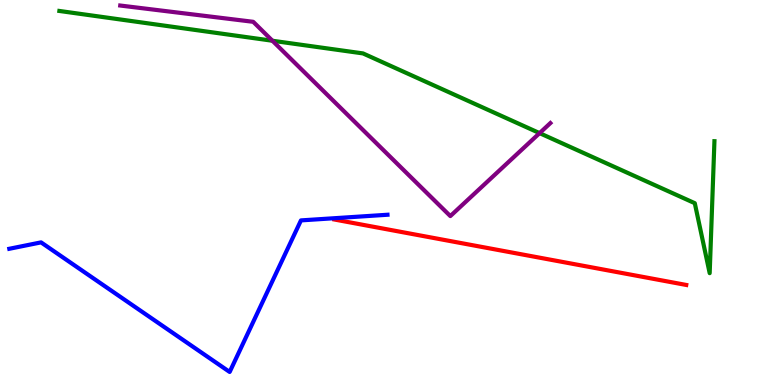[{'lines': ['blue', 'red'], 'intersections': []}, {'lines': ['green', 'red'], 'intersections': []}, {'lines': ['purple', 'red'], 'intersections': []}, {'lines': ['blue', 'green'], 'intersections': []}, {'lines': ['blue', 'purple'], 'intersections': []}, {'lines': ['green', 'purple'], 'intersections': [{'x': 3.52, 'y': 8.94}, {'x': 6.96, 'y': 6.54}]}]